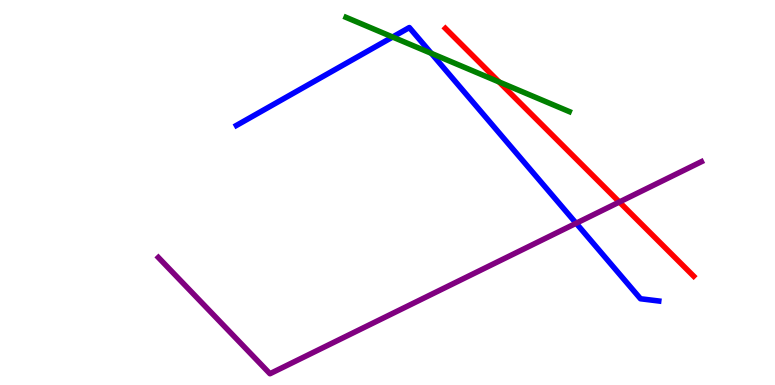[{'lines': ['blue', 'red'], 'intersections': []}, {'lines': ['green', 'red'], 'intersections': [{'x': 6.44, 'y': 7.87}]}, {'lines': ['purple', 'red'], 'intersections': [{'x': 7.99, 'y': 4.75}]}, {'lines': ['blue', 'green'], 'intersections': [{'x': 5.07, 'y': 9.04}, {'x': 5.57, 'y': 8.61}]}, {'lines': ['blue', 'purple'], 'intersections': [{'x': 7.43, 'y': 4.2}]}, {'lines': ['green', 'purple'], 'intersections': []}]